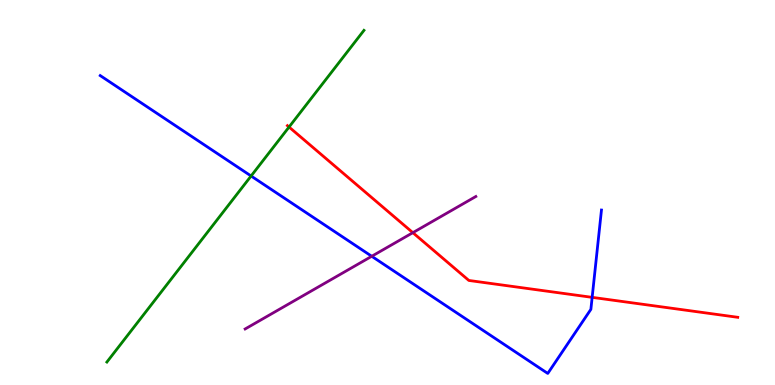[{'lines': ['blue', 'red'], 'intersections': [{'x': 7.64, 'y': 2.28}]}, {'lines': ['green', 'red'], 'intersections': [{'x': 3.73, 'y': 6.7}]}, {'lines': ['purple', 'red'], 'intersections': [{'x': 5.33, 'y': 3.96}]}, {'lines': ['blue', 'green'], 'intersections': [{'x': 3.24, 'y': 5.43}]}, {'lines': ['blue', 'purple'], 'intersections': [{'x': 4.8, 'y': 3.34}]}, {'lines': ['green', 'purple'], 'intersections': []}]